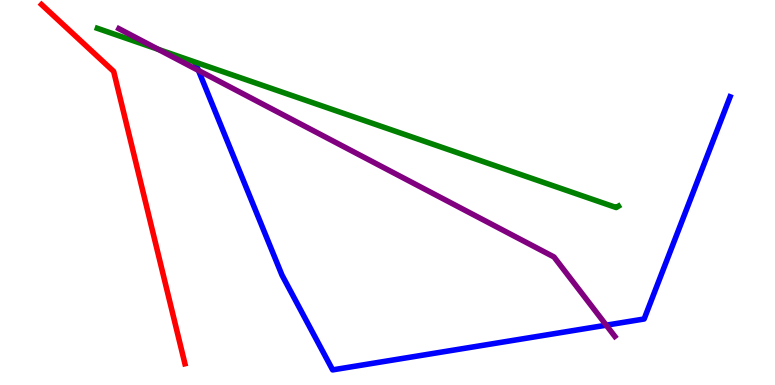[{'lines': ['blue', 'red'], 'intersections': []}, {'lines': ['green', 'red'], 'intersections': []}, {'lines': ['purple', 'red'], 'intersections': []}, {'lines': ['blue', 'green'], 'intersections': []}, {'lines': ['blue', 'purple'], 'intersections': [{'x': 2.56, 'y': 8.17}, {'x': 7.82, 'y': 1.55}]}, {'lines': ['green', 'purple'], 'intersections': [{'x': 2.04, 'y': 8.72}]}]